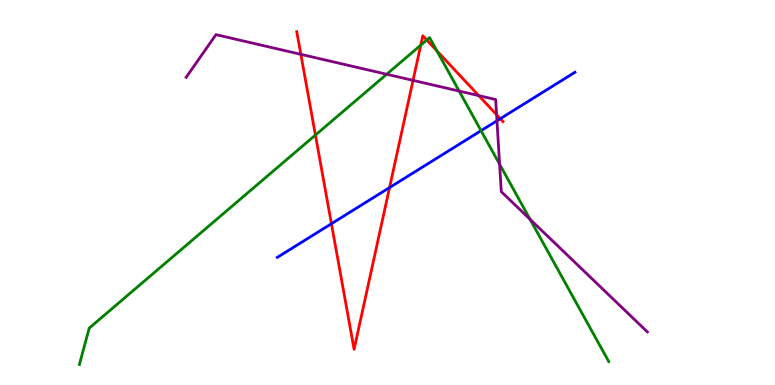[{'lines': ['blue', 'red'], 'intersections': [{'x': 4.28, 'y': 4.19}, {'x': 5.03, 'y': 5.13}, {'x': 6.46, 'y': 6.92}]}, {'lines': ['green', 'red'], 'intersections': [{'x': 4.07, 'y': 6.49}, {'x': 5.43, 'y': 8.83}, {'x': 5.51, 'y': 8.96}, {'x': 5.64, 'y': 8.68}]}, {'lines': ['purple', 'red'], 'intersections': [{'x': 3.88, 'y': 8.59}, {'x': 5.33, 'y': 7.91}, {'x': 6.18, 'y': 7.52}, {'x': 6.41, 'y': 7.02}]}, {'lines': ['blue', 'green'], 'intersections': [{'x': 6.21, 'y': 6.61}]}, {'lines': ['blue', 'purple'], 'intersections': [{'x': 6.41, 'y': 6.86}]}, {'lines': ['green', 'purple'], 'intersections': [{'x': 4.99, 'y': 8.07}, {'x': 5.92, 'y': 7.63}, {'x': 6.45, 'y': 5.73}, {'x': 6.84, 'y': 4.3}]}]